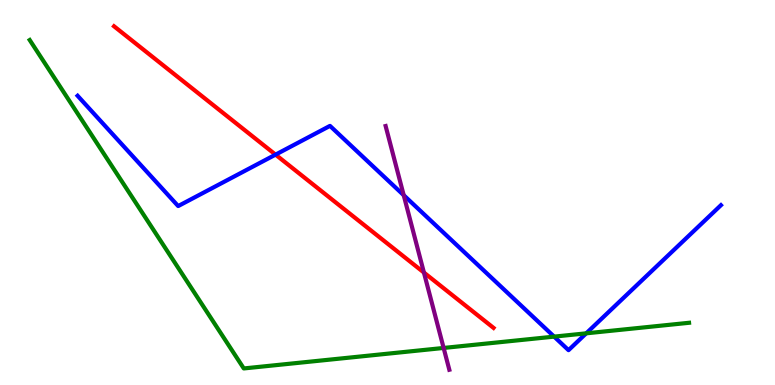[{'lines': ['blue', 'red'], 'intersections': [{'x': 3.56, 'y': 5.98}]}, {'lines': ['green', 'red'], 'intersections': []}, {'lines': ['purple', 'red'], 'intersections': [{'x': 5.47, 'y': 2.92}]}, {'lines': ['blue', 'green'], 'intersections': [{'x': 7.15, 'y': 1.26}, {'x': 7.56, 'y': 1.34}]}, {'lines': ['blue', 'purple'], 'intersections': [{'x': 5.21, 'y': 4.93}]}, {'lines': ['green', 'purple'], 'intersections': [{'x': 5.72, 'y': 0.962}]}]